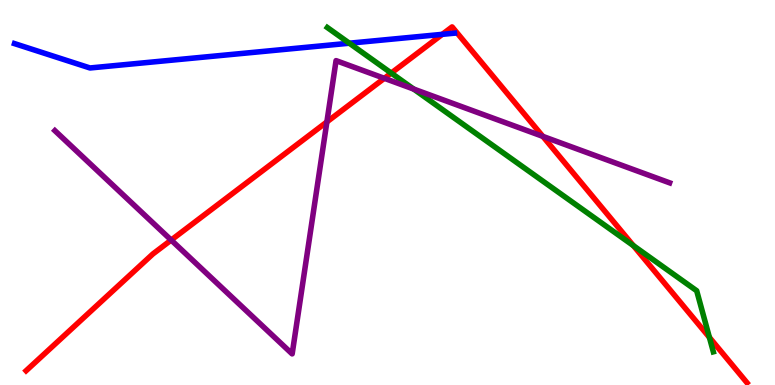[{'lines': ['blue', 'red'], 'intersections': [{'x': 5.71, 'y': 9.11}]}, {'lines': ['green', 'red'], 'intersections': [{'x': 5.05, 'y': 8.1}, {'x': 8.17, 'y': 3.62}, {'x': 9.15, 'y': 1.24}]}, {'lines': ['purple', 'red'], 'intersections': [{'x': 2.21, 'y': 3.76}, {'x': 4.22, 'y': 6.83}, {'x': 4.96, 'y': 7.97}, {'x': 7.0, 'y': 6.46}]}, {'lines': ['blue', 'green'], 'intersections': [{'x': 4.51, 'y': 8.88}]}, {'lines': ['blue', 'purple'], 'intersections': []}, {'lines': ['green', 'purple'], 'intersections': [{'x': 5.34, 'y': 7.69}]}]